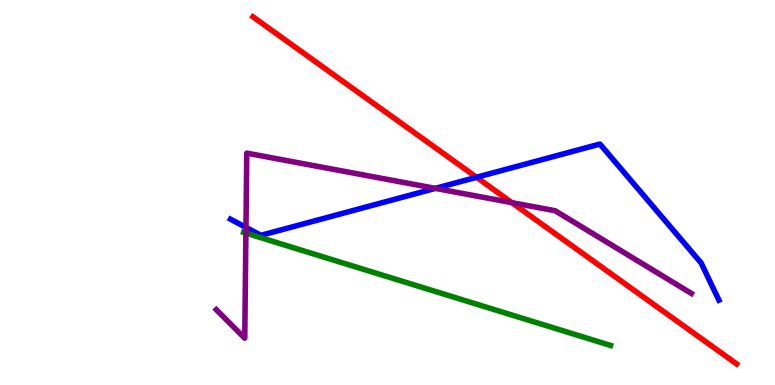[{'lines': ['blue', 'red'], 'intersections': [{'x': 6.15, 'y': 5.4}]}, {'lines': ['green', 'red'], 'intersections': []}, {'lines': ['purple', 'red'], 'intersections': [{'x': 6.61, 'y': 4.74}]}, {'lines': ['blue', 'green'], 'intersections': []}, {'lines': ['blue', 'purple'], 'intersections': [{'x': 3.17, 'y': 4.09}, {'x': 5.62, 'y': 5.11}]}, {'lines': ['green', 'purple'], 'intersections': [{'x': 3.17, 'y': 3.95}]}]